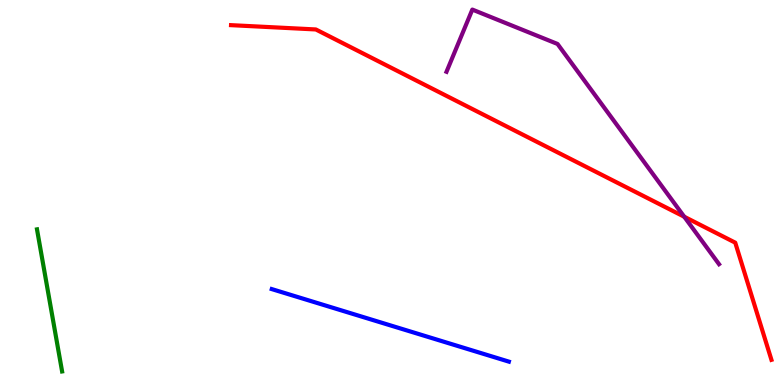[{'lines': ['blue', 'red'], 'intersections': []}, {'lines': ['green', 'red'], 'intersections': []}, {'lines': ['purple', 'red'], 'intersections': [{'x': 8.83, 'y': 4.37}]}, {'lines': ['blue', 'green'], 'intersections': []}, {'lines': ['blue', 'purple'], 'intersections': []}, {'lines': ['green', 'purple'], 'intersections': []}]